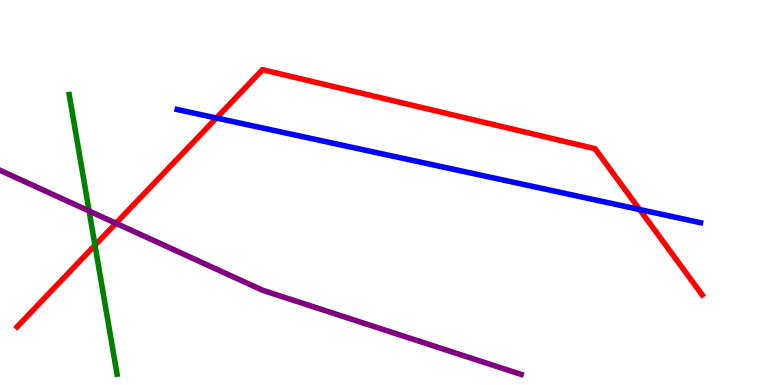[{'lines': ['blue', 'red'], 'intersections': [{'x': 2.79, 'y': 6.93}, {'x': 8.25, 'y': 4.56}]}, {'lines': ['green', 'red'], 'intersections': [{'x': 1.23, 'y': 3.63}]}, {'lines': ['purple', 'red'], 'intersections': [{'x': 1.5, 'y': 4.2}]}, {'lines': ['blue', 'green'], 'intersections': []}, {'lines': ['blue', 'purple'], 'intersections': []}, {'lines': ['green', 'purple'], 'intersections': [{'x': 1.15, 'y': 4.52}]}]